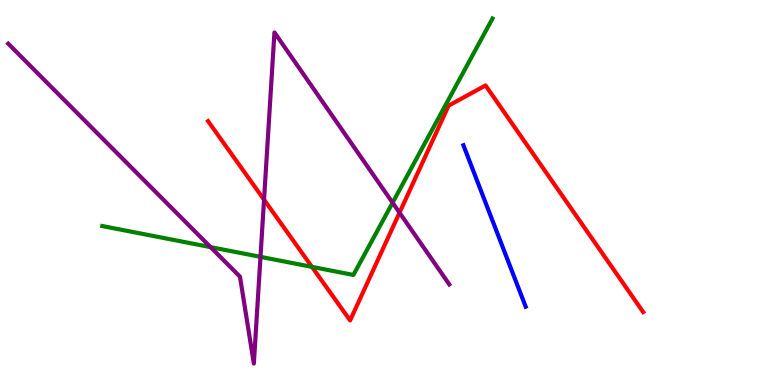[{'lines': ['blue', 'red'], 'intersections': []}, {'lines': ['green', 'red'], 'intersections': [{'x': 4.03, 'y': 3.07}]}, {'lines': ['purple', 'red'], 'intersections': [{'x': 3.41, 'y': 4.81}, {'x': 5.16, 'y': 4.48}]}, {'lines': ['blue', 'green'], 'intersections': []}, {'lines': ['blue', 'purple'], 'intersections': []}, {'lines': ['green', 'purple'], 'intersections': [{'x': 2.72, 'y': 3.58}, {'x': 3.36, 'y': 3.33}, {'x': 5.07, 'y': 4.74}]}]